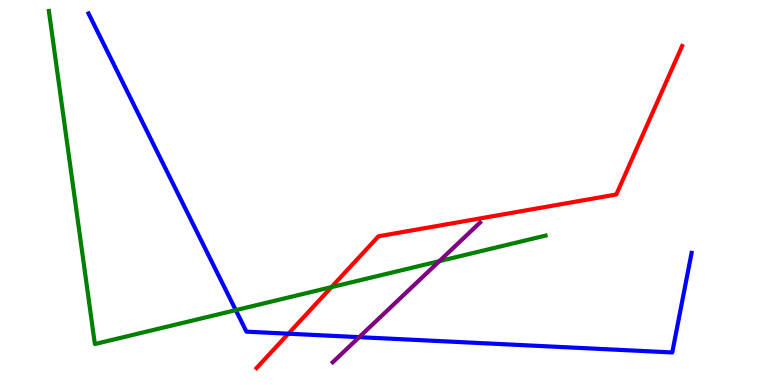[{'lines': ['blue', 'red'], 'intersections': [{'x': 3.72, 'y': 1.33}]}, {'lines': ['green', 'red'], 'intersections': [{'x': 4.28, 'y': 2.54}]}, {'lines': ['purple', 'red'], 'intersections': []}, {'lines': ['blue', 'green'], 'intersections': [{'x': 3.04, 'y': 1.94}]}, {'lines': ['blue', 'purple'], 'intersections': [{'x': 4.63, 'y': 1.24}]}, {'lines': ['green', 'purple'], 'intersections': [{'x': 5.67, 'y': 3.22}]}]